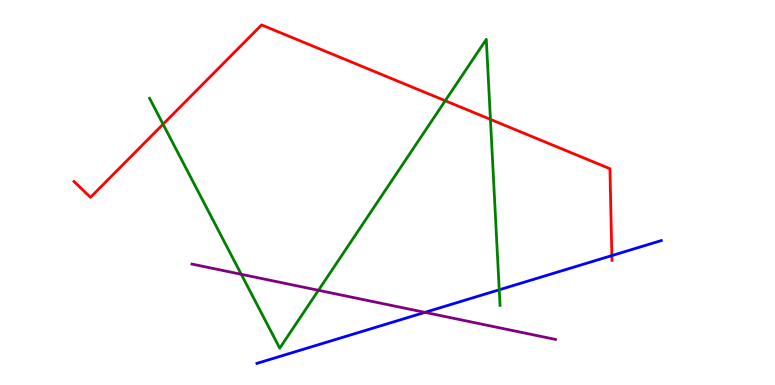[{'lines': ['blue', 'red'], 'intersections': [{'x': 7.89, 'y': 3.36}]}, {'lines': ['green', 'red'], 'intersections': [{'x': 2.1, 'y': 6.77}, {'x': 5.75, 'y': 7.38}, {'x': 6.33, 'y': 6.9}]}, {'lines': ['purple', 'red'], 'intersections': []}, {'lines': ['blue', 'green'], 'intersections': [{'x': 6.44, 'y': 2.47}]}, {'lines': ['blue', 'purple'], 'intersections': [{'x': 5.48, 'y': 1.89}]}, {'lines': ['green', 'purple'], 'intersections': [{'x': 3.11, 'y': 2.88}, {'x': 4.11, 'y': 2.46}]}]